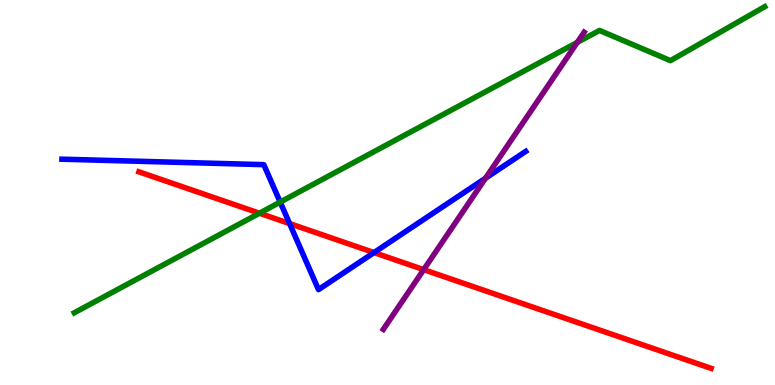[{'lines': ['blue', 'red'], 'intersections': [{'x': 3.74, 'y': 4.19}, {'x': 4.83, 'y': 3.44}]}, {'lines': ['green', 'red'], 'intersections': [{'x': 3.35, 'y': 4.46}]}, {'lines': ['purple', 'red'], 'intersections': [{'x': 5.47, 'y': 3.0}]}, {'lines': ['blue', 'green'], 'intersections': [{'x': 3.62, 'y': 4.75}]}, {'lines': ['blue', 'purple'], 'intersections': [{'x': 6.26, 'y': 5.37}]}, {'lines': ['green', 'purple'], 'intersections': [{'x': 7.45, 'y': 8.9}]}]